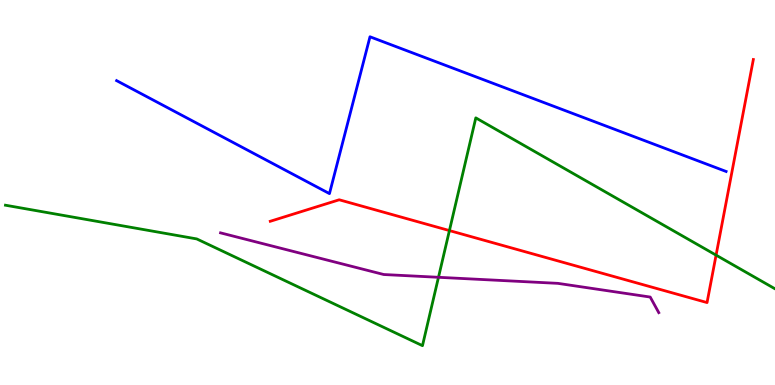[{'lines': ['blue', 'red'], 'intersections': []}, {'lines': ['green', 'red'], 'intersections': [{'x': 5.8, 'y': 4.01}, {'x': 9.24, 'y': 3.37}]}, {'lines': ['purple', 'red'], 'intersections': []}, {'lines': ['blue', 'green'], 'intersections': []}, {'lines': ['blue', 'purple'], 'intersections': []}, {'lines': ['green', 'purple'], 'intersections': [{'x': 5.66, 'y': 2.8}]}]